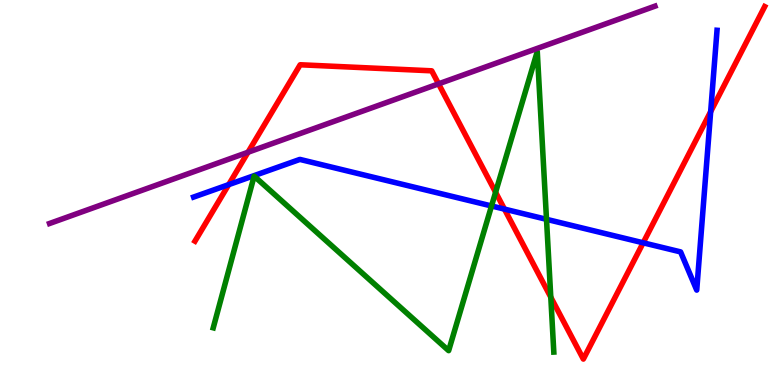[{'lines': ['blue', 'red'], 'intersections': [{'x': 2.95, 'y': 5.2}, {'x': 6.51, 'y': 4.57}, {'x': 8.3, 'y': 3.69}, {'x': 9.17, 'y': 7.1}]}, {'lines': ['green', 'red'], 'intersections': [{'x': 6.39, 'y': 5.01}, {'x': 7.11, 'y': 2.28}]}, {'lines': ['purple', 'red'], 'intersections': [{'x': 3.2, 'y': 6.05}, {'x': 5.66, 'y': 7.82}]}, {'lines': ['blue', 'green'], 'intersections': [{'x': 6.34, 'y': 4.65}, {'x': 7.05, 'y': 4.3}]}, {'lines': ['blue', 'purple'], 'intersections': []}, {'lines': ['green', 'purple'], 'intersections': []}]